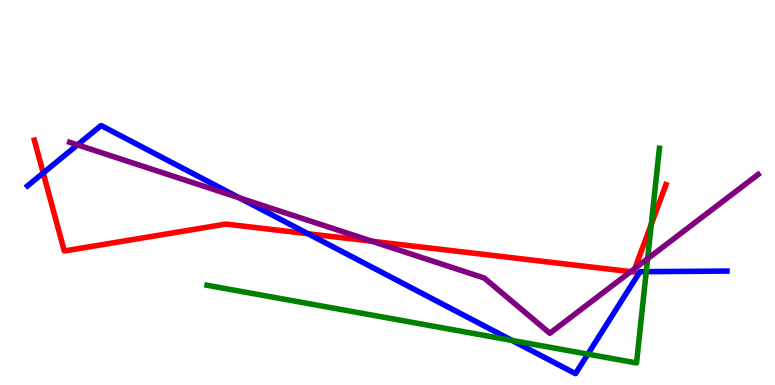[{'lines': ['blue', 'red'], 'intersections': [{'x': 0.558, 'y': 5.51}, {'x': 3.97, 'y': 3.93}]}, {'lines': ['green', 'red'], 'intersections': [{'x': 8.4, 'y': 4.18}]}, {'lines': ['purple', 'red'], 'intersections': [{'x': 4.8, 'y': 3.73}, {'x': 8.14, 'y': 2.94}, {'x': 8.19, 'y': 3.03}]}, {'lines': ['blue', 'green'], 'intersections': [{'x': 6.61, 'y': 1.16}, {'x': 7.58, 'y': 0.802}, {'x': 8.34, 'y': 2.94}]}, {'lines': ['blue', 'purple'], 'intersections': [{'x': 1.0, 'y': 6.24}, {'x': 3.09, 'y': 4.86}]}, {'lines': ['green', 'purple'], 'intersections': [{'x': 8.36, 'y': 3.28}]}]